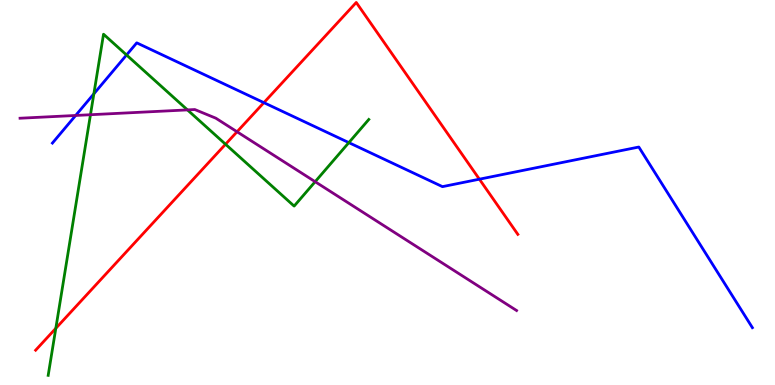[{'lines': ['blue', 'red'], 'intersections': [{'x': 3.4, 'y': 7.33}, {'x': 6.19, 'y': 5.35}]}, {'lines': ['green', 'red'], 'intersections': [{'x': 0.72, 'y': 1.47}, {'x': 2.91, 'y': 6.25}]}, {'lines': ['purple', 'red'], 'intersections': [{'x': 3.06, 'y': 6.58}]}, {'lines': ['blue', 'green'], 'intersections': [{'x': 1.21, 'y': 7.56}, {'x': 1.63, 'y': 8.57}, {'x': 4.5, 'y': 6.3}]}, {'lines': ['blue', 'purple'], 'intersections': [{'x': 0.976, 'y': 7.0}]}, {'lines': ['green', 'purple'], 'intersections': [{'x': 1.17, 'y': 7.02}, {'x': 2.42, 'y': 7.15}, {'x': 4.07, 'y': 5.28}]}]